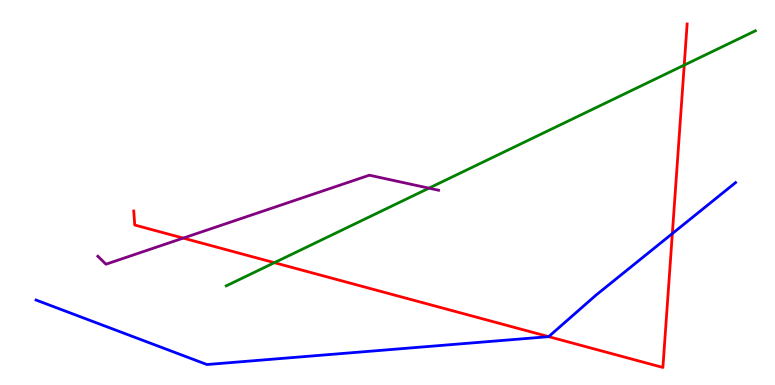[{'lines': ['blue', 'red'], 'intersections': [{'x': 7.08, 'y': 1.26}, {'x': 8.68, 'y': 3.93}]}, {'lines': ['green', 'red'], 'intersections': [{'x': 3.54, 'y': 3.18}, {'x': 8.83, 'y': 8.31}]}, {'lines': ['purple', 'red'], 'intersections': [{'x': 2.36, 'y': 3.82}]}, {'lines': ['blue', 'green'], 'intersections': []}, {'lines': ['blue', 'purple'], 'intersections': []}, {'lines': ['green', 'purple'], 'intersections': [{'x': 5.53, 'y': 5.11}]}]